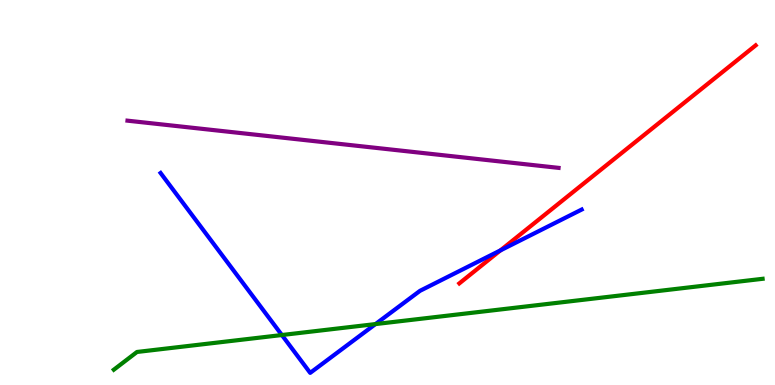[{'lines': ['blue', 'red'], 'intersections': [{'x': 6.46, 'y': 3.5}]}, {'lines': ['green', 'red'], 'intersections': []}, {'lines': ['purple', 'red'], 'intersections': []}, {'lines': ['blue', 'green'], 'intersections': [{'x': 3.64, 'y': 1.3}, {'x': 4.85, 'y': 1.58}]}, {'lines': ['blue', 'purple'], 'intersections': []}, {'lines': ['green', 'purple'], 'intersections': []}]